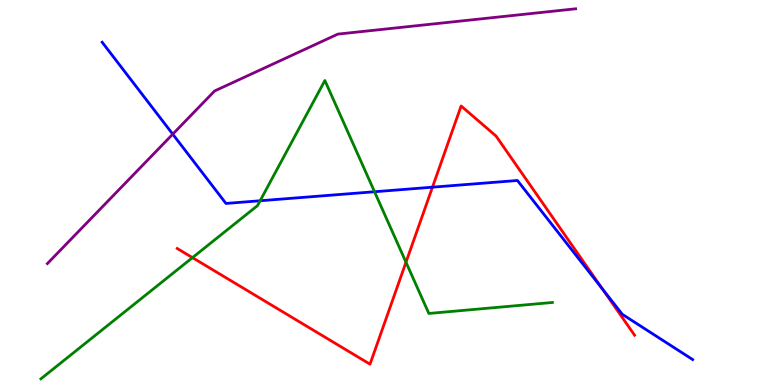[{'lines': ['blue', 'red'], 'intersections': [{'x': 5.58, 'y': 5.14}, {'x': 7.77, 'y': 2.5}]}, {'lines': ['green', 'red'], 'intersections': [{'x': 2.48, 'y': 3.31}, {'x': 5.24, 'y': 3.19}]}, {'lines': ['purple', 'red'], 'intersections': []}, {'lines': ['blue', 'green'], 'intersections': [{'x': 3.36, 'y': 4.79}, {'x': 4.83, 'y': 5.02}]}, {'lines': ['blue', 'purple'], 'intersections': [{'x': 2.23, 'y': 6.52}]}, {'lines': ['green', 'purple'], 'intersections': []}]